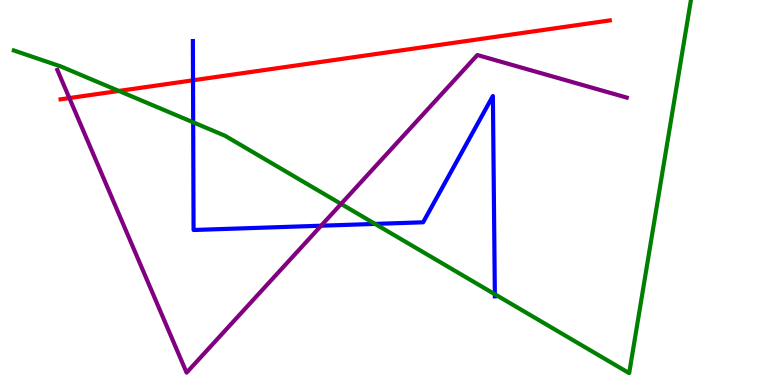[{'lines': ['blue', 'red'], 'intersections': [{'x': 2.49, 'y': 7.91}]}, {'lines': ['green', 'red'], 'intersections': [{'x': 1.53, 'y': 7.64}]}, {'lines': ['purple', 'red'], 'intersections': [{'x': 0.895, 'y': 7.45}]}, {'lines': ['blue', 'green'], 'intersections': [{'x': 2.49, 'y': 6.82}, {'x': 4.84, 'y': 4.18}, {'x': 6.39, 'y': 2.36}]}, {'lines': ['blue', 'purple'], 'intersections': [{'x': 4.14, 'y': 4.14}]}, {'lines': ['green', 'purple'], 'intersections': [{'x': 4.4, 'y': 4.7}]}]